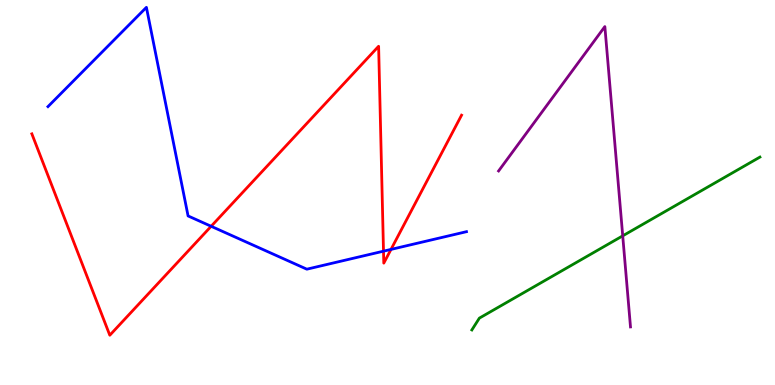[{'lines': ['blue', 'red'], 'intersections': [{'x': 2.72, 'y': 4.12}, {'x': 4.95, 'y': 3.48}, {'x': 5.05, 'y': 3.52}]}, {'lines': ['green', 'red'], 'intersections': []}, {'lines': ['purple', 'red'], 'intersections': []}, {'lines': ['blue', 'green'], 'intersections': []}, {'lines': ['blue', 'purple'], 'intersections': []}, {'lines': ['green', 'purple'], 'intersections': [{'x': 8.04, 'y': 3.87}]}]